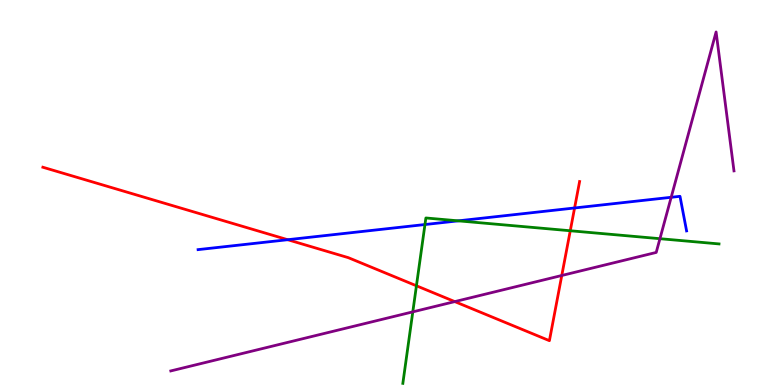[{'lines': ['blue', 'red'], 'intersections': [{'x': 3.71, 'y': 3.77}, {'x': 7.41, 'y': 4.6}]}, {'lines': ['green', 'red'], 'intersections': [{'x': 5.37, 'y': 2.58}, {'x': 7.36, 'y': 4.01}]}, {'lines': ['purple', 'red'], 'intersections': [{'x': 5.87, 'y': 2.17}, {'x': 7.25, 'y': 2.84}]}, {'lines': ['blue', 'green'], 'intersections': [{'x': 5.48, 'y': 4.17}, {'x': 5.91, 'y': 4.26}]}, {'lines': ['blue', 'purple'], 'intersections': [{'x': 8.66, 'y': 4.88}]}, {'lines': ['green', 'purple'], 'intersections': [{'x': 5.33, 'y': 1.9}, {'x': 8.52, 'y': 3.8}]}]